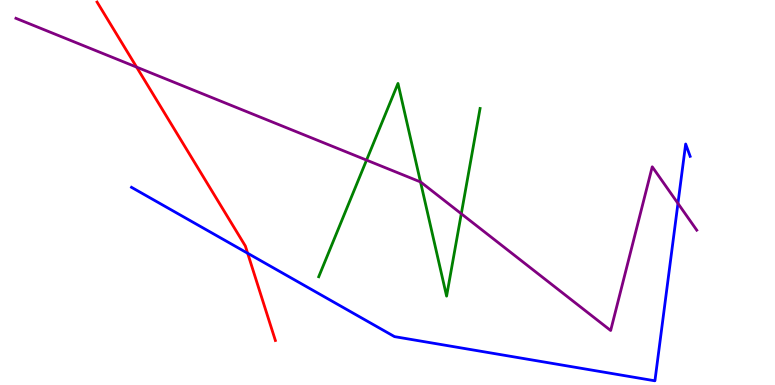[{'lines': ['blue', 'red'], 'intersections': [{'x': 3.2, 'y': 3.42}]}, {'lines': ['green', 'red'], 'intersections': []}, {'lines': ['purple', 'red'], 'intersections': [{'x': 1.76, 'y': 8.26}]}, {'lines': ['blue', 'green'], 'intersections': []}, {'lines': ['blue', 'purple'], 'intersections': [{'x': 8.75, 'y': 4.72}]}, {'lines': ['green', 'purple'], 'intersections': [{'x': 4.73, 'y': 5.84}, {'x': 5.43, 'y': 5.27}, {'x': 5.95, 'y': 4.45}]}]